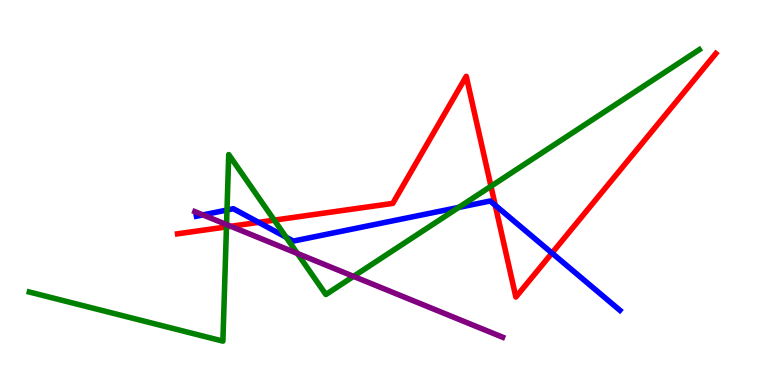[{'lines': ['blue', 'red'], 'intersections': [{'x': 3.34, 'y': 4.22}, {'x': 6.39, 'y': 4.67}, {'x': 7.12, 'y': 3.43}]}, {'lines': ['green', 'red'], 'intersections': [{'x': 2.92, 'y': 4.11}, {'x': 3.54, 'y': 4.28}, {'x': 6.33, 'y': 5.16}]}, {'lines': ['purple', 'red'], 'intersections': [{'x': 2.98, 'y': 4.12}]}, {'lines': ['blue', 'green'], 'intersections': [{'x': 2.93, 'y': 4.54}, {'x': 3.69, 'y': 3.84}, {'x': 5.92, 'y': 4.61}]}, {'lines': ['blue', 'purple'], 'intersections': [{'x': 2.62, 'y': 4.42}]}, {'lines': ['green', 'purple'], 'intersections': [{'x': 2.92, 'y': 4.17}, {'x': 3.84, 'y': 3.42}, {'x': 4.56, 'y': 2.82}]}]